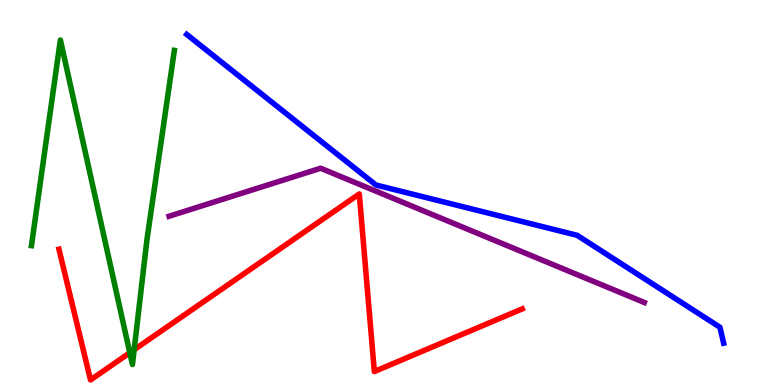[{'lines': ['blue', 'red'], 'intersections': []}, {'lines': ['green', 'red'], 'intersections': [{'x': 1.67, 'y': 0.838}, {'x': 1.73, 'y': 0.916}]}, {'lines': ['purple', 'red'], 'intersections': []}, {'lines': ['blue', 'green'], 'intersections': []}, {'lines': ['blue', 'purple'], 'intersections': []}, {'lines': ['green', 'purple'], 'intersections': []}]